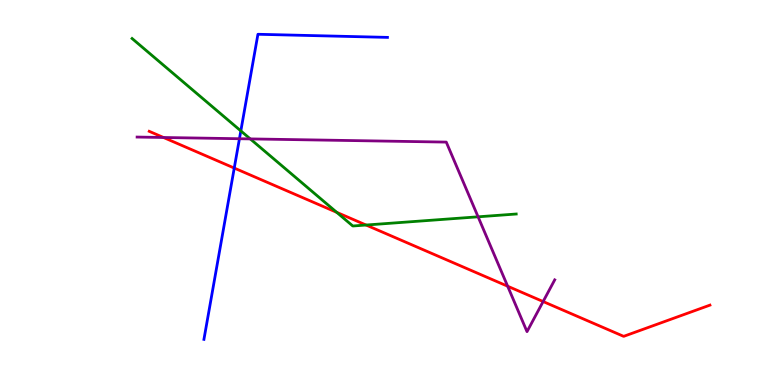[{'lines': ['blue', 'red'], 'intersections': [{'x': 3.02, 'y': 5.63}]}, {'lines': ['green', 'red'], 'intersections': [{'x': 4.34, 'y': 4.48}, {'x': 4.72, 'y': 4.16}]}, {'lines': ['purple', 'red'], 'intersections': [{'x': 2.11, 'y': 6.43}, {'x': 6.55, 'y': 2.57}, {'x': 7.01, 'y': 2.17}]}, {'lines': ['blue', 'green'], 'intersections': [{'x': 3.11, 'y': 6.6}]}, {'lines': ['blue', 'purple'], 'intersections': [{'x': 3.09, 'y': 6.4}]}, {'lines': ['green', 'purple'], 'intersections': [{'x': 3.23, 'y': 6.39}, {'x': 6.17, 'y': 4.37}]}]